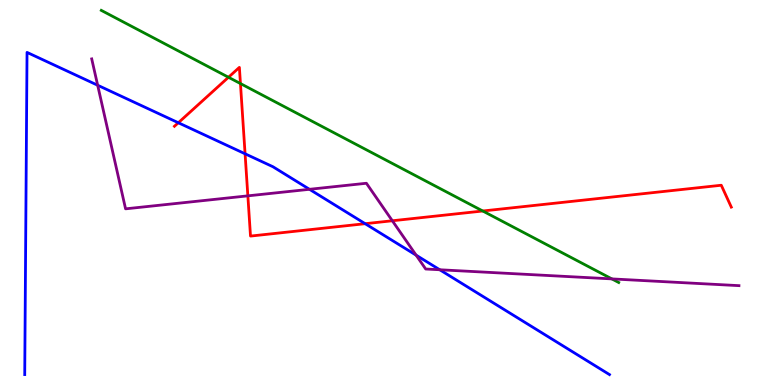[{'lines': ['blue', 'red'], 'intersections': [{'x': 2.3, 'y': 6.81}, {'x': 3.16, 'y': 6.01}, {'x': 4.71, 'y': 4.19}]}, {'lines': ['green', 'red'], 'intersections': [{'x': 2.95, 'y': 7.99}, {'x': 3.1, 'y': 7.83}, {'x': 6.23, 'y': 4.52}]}, {'lines': ['purple', 'red'], 'intersections': [{'x': 3.2, 'y': 4.91}, {'x': 5.06, 'y': 4.27}]}, {'lines': ['blue', 'green'], 'intersections': []}, {'lines': ['blue', 'purple'], 'intersections': [{'x': 1.26, 'y': 7.79}, {'x': 3.99, 'y': 5.08}, {'x': 5.37, 'y': 3.37}, {'x': 5.67, 'y': 2.99}]}, {'lines': ['green', 'purple'], 'intersections': [{'x': 7.89, 'y': 2.76}]}]